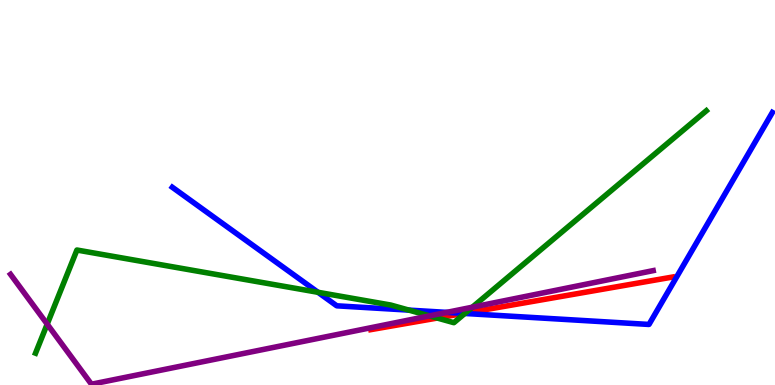[{'lines': ['blue', 'red'], 'intersections': [{'x': 5.99, 'y': 1.86}]}, {'lines': ['green', 'red'], 'intersections': [{'x': 5.64, 'y': 1.74}, {'x': 6.0, 'y': 1.87}]}, {'lines': ['purple', 'red'], 'intersections': []}, {'lines': ['blue', 'green'], 'intersections': [{'x': 4.1, 'y': 2.41}, {'x': 5.28, 'y': 1.94}, {'x': 6.0, 'y': 1.86}]}, {'lines': ['blue', 'purple'], 'intersections': [{'x': 5.76, 'y': 1.89}]}, {'lines': ['green', 'purple'], 'intersections': [{'x': 0.609, 'y': 1.58}, {'x': 5.54, 'y': 1.8}, {'x': 6.09, 'y': 2.02}]}]